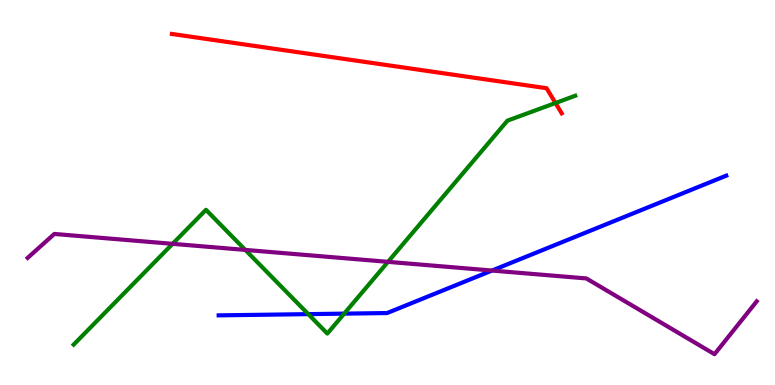[{'lines': ['blue', 'red'], 'intersections': []}, {'lines': ['green', 'red'], 'intersections': [{'x': 7.17, 'y': 7.32}]}, {'lines': ['purple', 'red'], 'intersections': []}, {'lines': ['blue', 'green'], 'intersections': [{'x': 3.98, 'y': 1.84}, {'x': 4.44, 'y': 1.85}]}, {'lines': ['blue', 'purple'], 'intersections': [{'x': 6.35, 'y': 2.97}]}, {'lines': ['green', 'purple'], 'intersections': [{'x': 2.23, 'y': 3.67}, {'x': 3.17, 'y': 3.51}, {'x': 5.01, 'y': 3.2}]}]